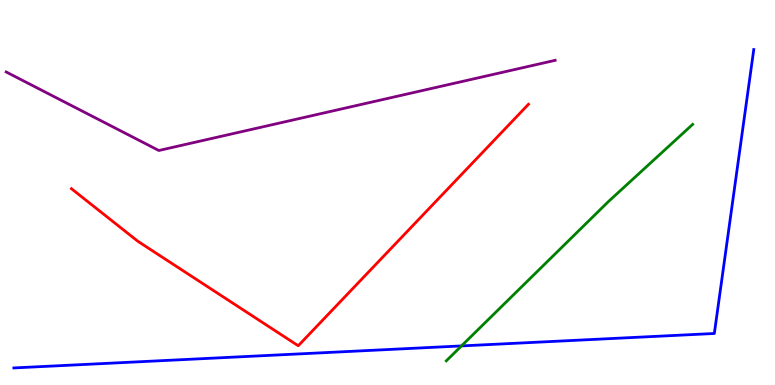[{'lines': ['blue', 'red'], 'intersections': []}, {'lines': ['green', 'red'], 'intersections': []}, {'lines': ['purple', 'red'], 'intersections': []}, {'lines': ['blue', 'green'], 'intersections': [{'x': 5.95, 'y': 1.02}]}, {'lines': ['blue', 'purple'], 'intersections': []}, {'lines': ['green', 'purple'], 'intersections': []}]